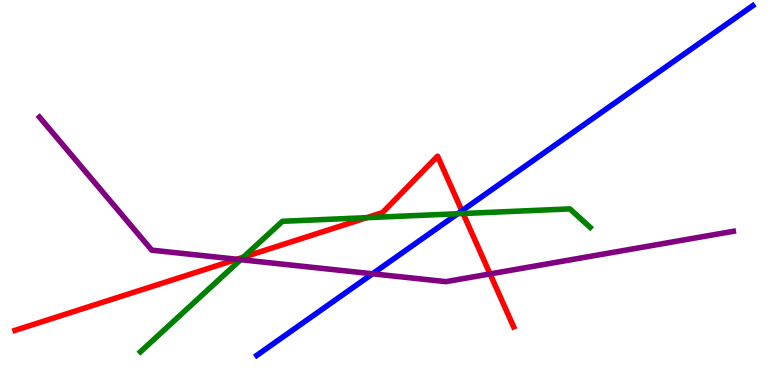[{'lines': ['blue', 'red'], 'intersections': [{'x': 5.96, 'y': 4.53}]}, {'lines': ['green', 'red'], 'intersections': [{'x': 3.14, 'y': 3.32}, {'x': 4.73, 'y': 4.35}, {'x': 5.98, 'y': 4.45}]}, {'lines': ['purple', 'red'], 'intersections': [{'x': 3.06, 'y': 3.27}, {'x': 6.32, 'y': 2.89}]}, {'lines': ['blue', 'green'], 'intersections': [{'x': 5.91, 'y': 4.45}]}, {'lines': ['blue', 'purple'], 'intersections': [{'x': 4.81, 'y': 2.89}]}, {'lines': ['green', 'purple'], 'intersections': [{'x': 3.11, 'y': 3.26}]}]